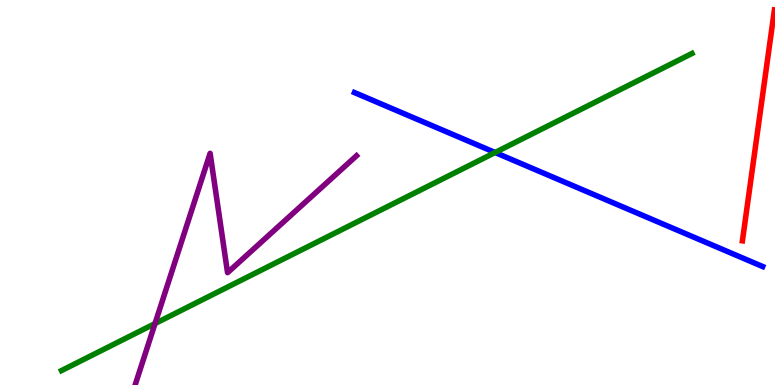[{'lines': ['blue', 'red'], 'intersections': []}, {'lines': ['green', 'red'], 'intersections': []}, {'lines': ['purple', 'red'], 'intersections': []}, {'lines': ['blue', 'green'], 'intersections': [{'x': 6.39, 'y': 6.04}]}, {'lines': ['blue', 'purple'], 'intersections': []}, {'lines': ['green', 'purple'], 'intersections': [{'x': 2.0, 'y': 1.6}]}]